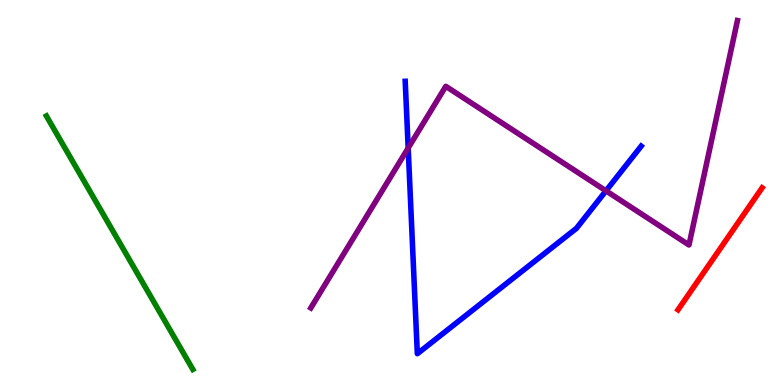[{'lines': ['blue', 'red'], 'intersections': []}, {'lines': ['green', 'red'], 'intersections': []}, {'lines': ['purple', 'red'], 'intersections': []}, {'lines': ['blue', 'green'], 'intersections': []}, {'lines': ['blue', 'purple'], 'intersections': [{'x': 5.27, 'y': 6.15}, {'x': 7.82, 'y': 5.04}]}, {'lines': ['green', 'purple'], 'intersections': []}]